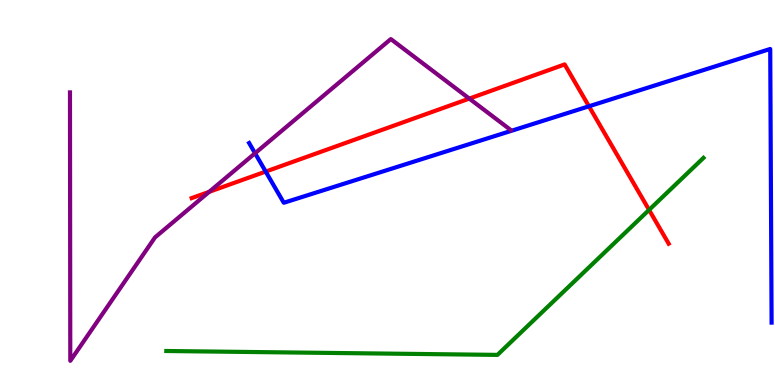[{'lines': ['blue', 'red'], 'intersections': [{'x': 3.43, 'y': 5.54}, {'x': 7.6, 'y': 7.24}]}, {'lines': ['green', 'red'], 'intersections': [{'x': 8.38, 'y': 4.55}]}, {'lines': ['purple', 'red'], 'intersections': [{'x': 2.7, 'y': 5.02}, {'x': 6.06, 'y': 7.44}]}, {'lines': ['blue', 'green'], 'intersections': []}, {'lines': ['blue', 'purple'], 'intersections': [{'x': 3.29, 'y': 6.02}]}, {'lines': ['green', 'purple'], 'intersections': []}]